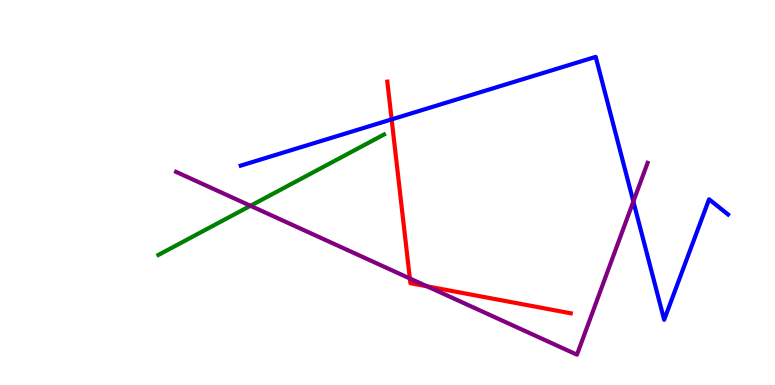[{'lines': ['blue', 'red'], 'intersections': [{'x': 5.05, 'y': 6.9}]}, {'lines': ['green', 'red'], 'intersections': []}, {'lines': ['purple', 'red'], 'intersections': [{'x': 5.29, 'y': 2.77}, {'x': 5.51, 'y': 2.56}]}, {'lines': ['blue', 'green'], 'intersections': []}, {'lines': ['blue', 'purple'], 'intersections': [{'x': 8.17, 'y': 4.77}]}, {'lines': ['green', 'purple'], 'intersections': [{'x': 3.23, 'y': 4.65}]}]